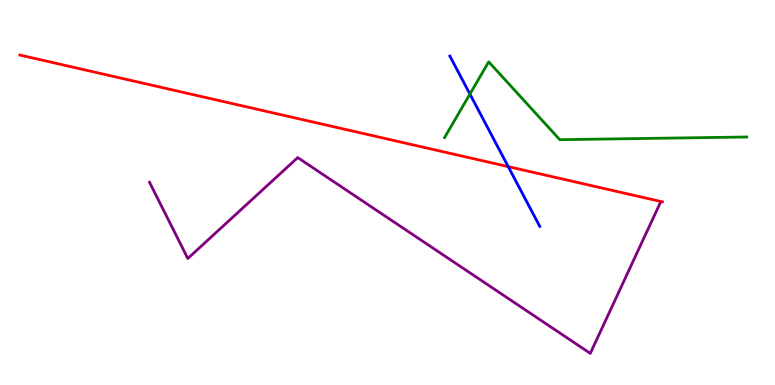[{'lines': ['blue', 'red'], 'intersections': [{'x': 6.56, 'y': 5.67}]}, {'lines': ['green', 'red'], 'intersections': []}, {'lines': ['purple', 'red'], 'intersections': []}, {'lines': ['blue', 'green'], 'intersections': [{'x': 6.06, 'y': 7.56}]}, {'lines': ['blue', 'purple'], 'intersections': []}, {'lines': ['green', 'purple'], 'intersections': []}]